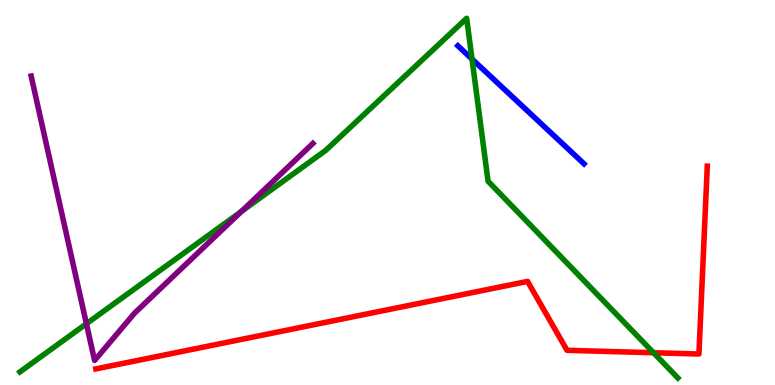[{'lines': ['blue', 'red'], 'intersections': []}, {'lines': ['green', 'red'], 'intersections': [{'x': 8.43, 'y': 0.838}]}, {'lines': ['purple', 'red'], 'intersections': []}, {'lines': ['blue', 'green'], 'intersections': [{'x': 6.09, 'y': 8.47}]}, {'lines': ['blue', 'purple'], 'intersections': []}, {'lines': ['green', 'purple'], 'intersections': [{'x': 1.11, 'y': 1.59}, {'x': 3.12, 'y': 4.51}]}]